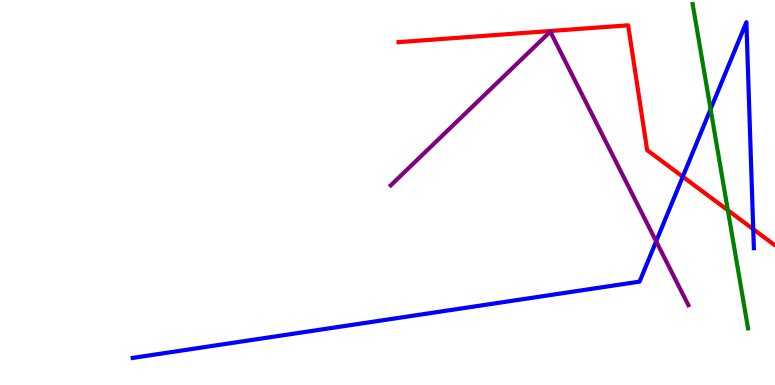[{'lines': ['blue', 'red'], 'intersections': [{'x': 8.81, 'y': 5.41}, {'x': 9.72, 'y': 4.05}]}, {'lines': ['green', 'red'], 'intersections': [{'x': 9.39, 'y': 4.54}]}, {'lines': ['purple', 'red'], 'intersections': []}, {'lines': ['blue', 'green'], 'intersections': [{'x': 9.17, 'y': 7.16}]}, {'lines': ['blue', 'purple'], 'intersections': [{'x': 8.47, 'y': 3.73}]}, {'lines': ['green', 'purple'], 'intersections': []}]